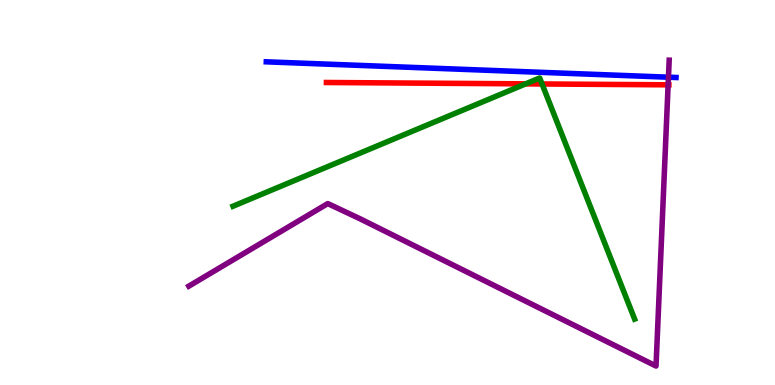[{'lines': ['blue', 'red'], 'intersections': []}, {'lines': ['green', 'red'], 'intersections': [{'x': 6.78, 'y': 7.82}, {'x': 6.99, 'y': 7.82}]}, {'lines': ['purple', 'red'], 'intersections': [{'x': 8.62, 'y': 7.8}]}, {'lines': ['blue', 'green'], 'intersections': []}, {'lines': ['blue', 'purple'], 'intersections': [{'x': 8.63, 'y': 7.99}]}, {'lines': ['green', 'purple'], 'intersections': []}]